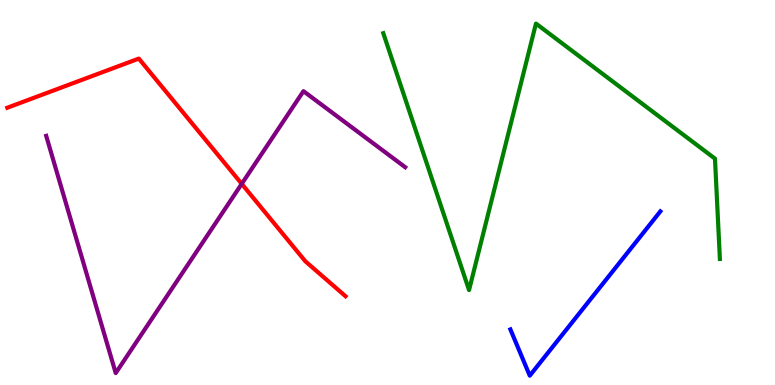[{'lines': ['blue', 'red'], 'intersections': []}, {'lines': ['green', 'red'], 'intersections': []}, {'lines': ['purple', 'red'], 'intersections': [{'x': 3.12, 'y': 5.22}]}, {'lines': ['blue', 'green'], 'intersections': []}, {'lines': ['blue', 'purple'], 'intersections': []}, {'lines': ['green', 'purple'], 'intersections': []}]